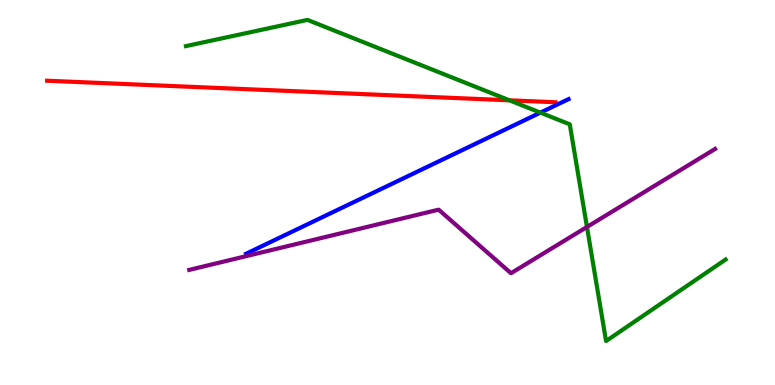[{'lines': ['blue', 'red'], 'intersections': []}, {'lines': ['green', 'red'], 'intersections': [{'x': 6.57, 'y': 7.39}]}, {'lines': ['purple', 'red'], 'intersections': []}, {'lines': ['blue', 'green'], 'intersections': [{'x': 6.97, 'y': 7.07}]}, {'lines': ['blue', 'purple'], 'intersections': []}, {'lines': ['green', 'purple'], 'intersections': [{'x': 7.57, 'y': 4.1}]}]